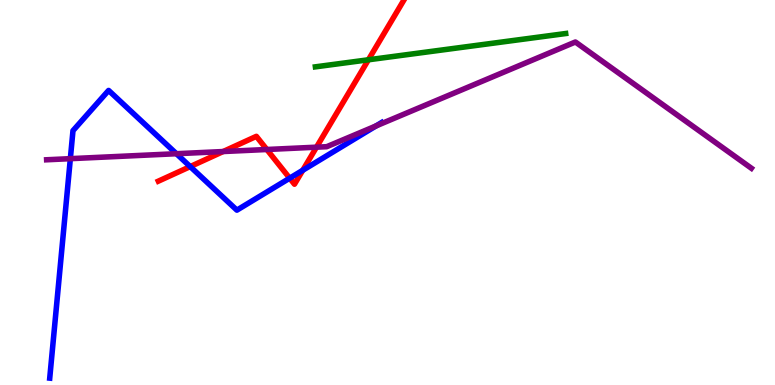[{'lines': ['blue', 'red'], 'intersections': [{'x': 2.45, 'y': 5.67}, {'x': 3.74, 'y': 5.37}, {'x': 3.91, 'y': 5.58}]}, {'lines': ['green', 'red'], 'intersections': [{'x': 4.75, 'y': 8.45}]}, {'lines': ['purple', 'red'], 'intersections': [{'x': 2.88, 'y': 6.06}, {'x': 3.44, 'y': 6.12}, {'x': 4.08, 'y': 6.18}]}, {'lines': ['blue', 'green'], 'intersections': []}, {'lines': ['blue', 'purple'], 'intersections': [{'x': 0.908, 'y': 5.88}, {'x': 2.28, 'y': 6.01}, {'x': 4.85, 'y': 6.73}]}, {'lines': ['green', 'purple'], 'intersections': []}]